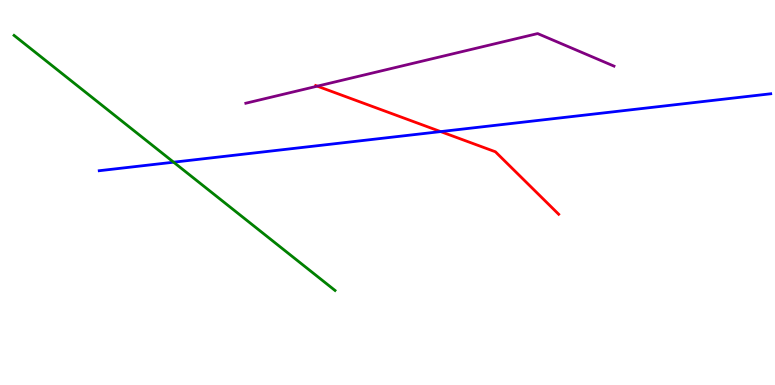[{'lines': ['blue', 'red'], 'intersections': [{'x': 5.69, 'y': 6.58}]}, {'lines': ['green', 'red'], 'intersections': []}, {'lines': ['purple', 'red'], 'intersections': [{'x': 4.09, 'y': 7.76}]}, {'lines': ['blue', 'green'], 'intersections': [{'x': 2.24, 'y': 5.79}]}, {'lines': ['blue', 'purple'], 'intersections': []}, {'lines': ['green', 'purple'], 'intersections': []}]